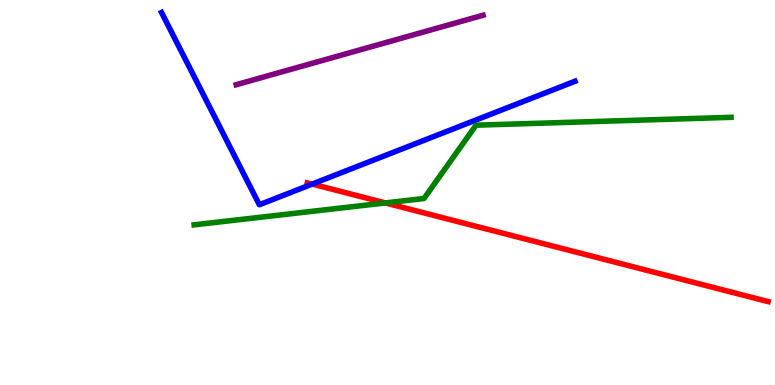[{'lines': ['blue', 'red'], 'intersections': [{'x': 4.03, 'y': 5.22}]}, {'lines': ['green', 'red'], 'intersections': [{'x': 4.97, 'y': 4.73}]}, {'lines': ['purple', 'red'], 'intersections': []}, {'lines': ['blue', 'green'], 'intersections': []}, {'lines': ['blue', 'purple'], 'intersections': []}, {'lines': ['green', 'purple'], 'intersections': []}]